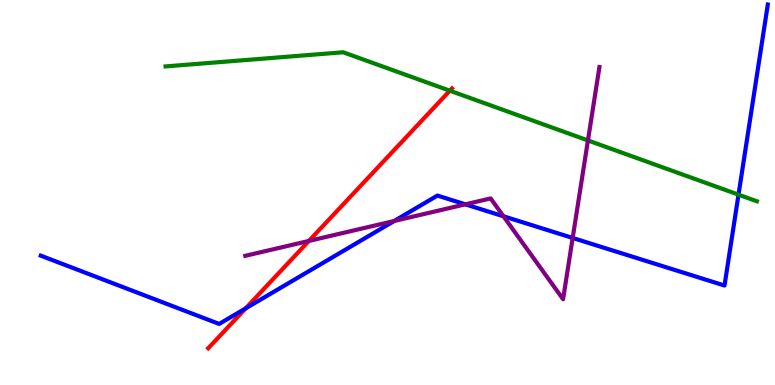[{'lines': ['blue', 'red'], 'intersections': [{'x': 3.17, 'y': 1.99}]}, {'lines': ['green', 'red'], 'intersections': [{'x': 5.8, 'y': 7.64}]}, {'lines': ['purple', 'red'], 'intersections': [{'x': 3.99, 'y': 3.74}]}, {'lines': ['blue', 'green'], 'intersections': [{'x': 9.53, 'y': 4.94}]}, {'lines': ['blue', 'purple'], 'intersections': [{'x': 5.09, 'y': 4.26}, {'x': 6.0, 'y': 4.69}, {'x': 6.5, 'y': 4.38}, {'x': 7.39, 'y': 3.82}]}, {'lines': ['green', 'purple'], 'intersections': [{'x': 7.59, 'y': 6.35}]}]